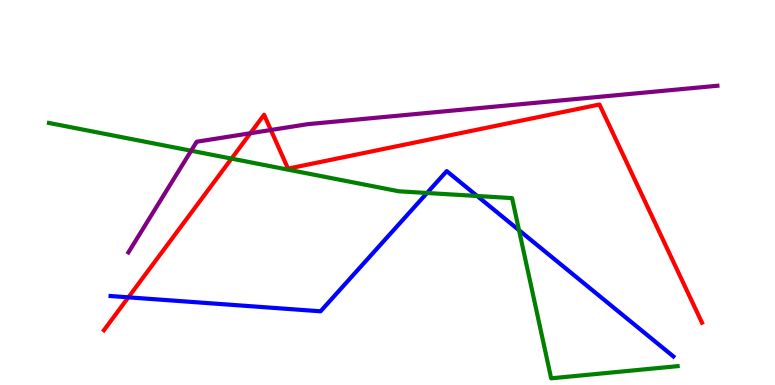[{'lines': ['blue', 'red'], 'intersections': [{'x': 1.66, 'y': 2.28}]}, {'lines': ['green', 'red'], 'intersections': [{'x': 2.99, 'y': 5.88}]}, {'lines': ['purple', 'red'], 'intersections': [{'x': 3.23, 'y': 6.54}, {'x': 3.49, 'y': 6.62}]}, {'lines': ['blue', 'green'], 'intersections': [{'x': 5.51, 'y': 4.99}, {'x': 6.16, 'y': 4.91}, {'x': 6.7, 'y': 4.02}]}, {'lines': ['blue', 'purple'], 'intersections': []}, {'lines': ['green', 'purple'], 'intersections': [{'x': 2.47, 'y': 6.09}]}]